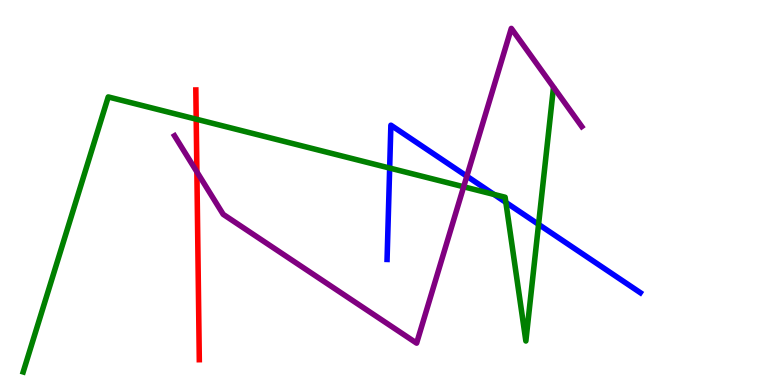[{'lines': ['blue', 'red'], 'intersections': []}, {'lines': ['green', 'red'], 'intersections': [{'x': 2.53, 'y': 6.9}]}, {'lines': ['purple', 'red'], 'intersections': [{'x': 2.54, 'y': 5.54}]}, {'lines': ['blue', 'green'], 'intersections': [{'x': 5.03, 'y': 5.63}, {'x': 6.37, 'y': 4.95}, {'x': 6.53, 'y': 4.74}, {'x': 6.95, 'y': 4.17}]}, {'lines': ['blue', 'purple'], 'intersections': [{'x': 6.02, 'y': 5.42}]}, {'lines': ['green', 'purple'], 'intersections': [{'x': 5.98, 'y': 5.15}]}]